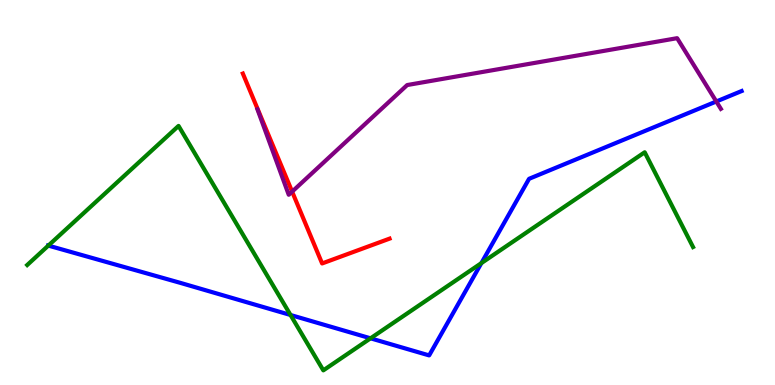[{'lines': ['blue', 'red'], 'intersections': []}, {'lines': ['green', 'red'], 'intersections': []}, {'lines': ['purple', 'red'], 'intersections': [{'x': 3.77, 'y': 5.02}]}, {'lines': ['blue', 'green'], 'intersections': [{'x': 0.624, 'y': 3.62}, {'x': 3.75, 'y': 1.82}, {'x': 4.78, 'y': 1.21}, {'x': 6.21, 'y': 3.17}]}, {'lines': ['blue', 'purple'], 'intersections': [{'x': 9.24, 'y': 7.36}]}, {'lines': ['green', 'purple'], 'intersections': []}]